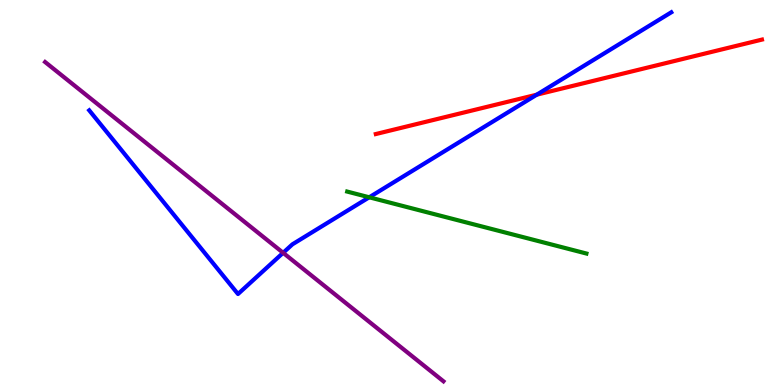[{'lines': ['blue', 'red'], 'intersections': [{'x': 6.93, 'y': 7.54}]}, {'lines': ['green', 'red'], 'intersections': []}, {'lines': ['purple', 'red'], 'intersections': []}, {'lines': ['blue', 'green'], 'intersections': [{'x': 4.76, 'y': 4.88}]}, {'lines': ['blue', 'purple'], 'intersections': [{'x': 3.65, 'y': 3.43}]}, {'lines': ['green', 'purple'], 'intersections': []}]